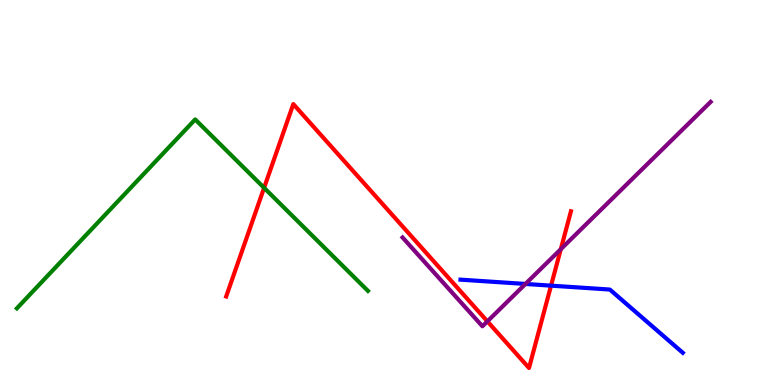[{'lines': ['blue', 'red'], 'intersections': [{'x': 7.11, 'y': 2.58}]}, {'lines': ['green', 'red'], 'intersections': [{'x': 3.41, 'y': 5.12}]}, {'lines': ['purple', 'red'], 'intersections': [{'x': 6.29, 'y': 1.65}, {'x': 7.24, 'y': 3.53}]}, {'lines': ['blue', 'green'], 'intersections': []}, {'lines': ['blue', 'purple'], 'intersections': [{'x': 6.78, 'y': 2.62}]}, {'lines': ['green', 'purple'], 'intersections': []}]